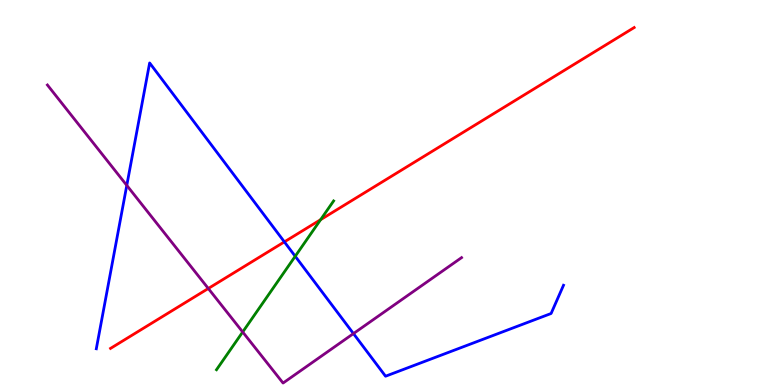[{'lines': ['blue', 'red'], 'intersections': [{'x': 3.67, 'y': 3.72}]}, {'lines': ['green', 'red'], 'intersections': [{'x': 4.14, 'y': 4.29}]}, {'lines': ['purple', 'red'], 'intersections': [{'x': 2.69, 'y': 2.51}]}, {'lines': ['blue', 'green'], 'intersections': [{'x': 3.81, 'y': 3.34}]}, {'lines': ['blue', 'purple'], 'intersections': [{'x': 1.64, 'y': 5.18}, {'x': 4.56, 'y': 1.34}]}, {'lines': ['green', 'purple'], 'intersections': [{'x': 3.13, 'y': 1.38}]}]